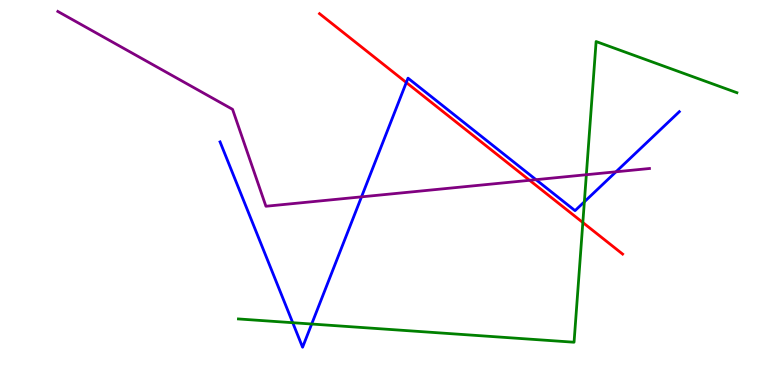[{'lines': ['blue', 'red'], 'intersections': [{'x': 5.24, 'y': 7.86}]}, {'lines': ['green', 'red'], 'intersections': [{'x': 7.52, 'y': 4.22}]}, {'lines': ['purple', 'red'], 'intersections': [{'x': 6.83, 'y': 5.32}]}, {'lines': ['blue', 'green'], 'intersections': [{'x': 3.78, 'y': 1.62}, {'x': 4.02, 'y': 1.58}, {'x': 7.54, 'y': 4.76}]}, {'lines': ['blue', 'purple'], 'intersections': [{'x': 4.66, 'y': 4.89}, {'x': 6.92, 'y': 5.33}, {'x': 7.95, 'y': 5.54}]}, {'lines': ['green', 'purple'], 'intersections': [{'x': 7.57, 'y': 5.46}]}]